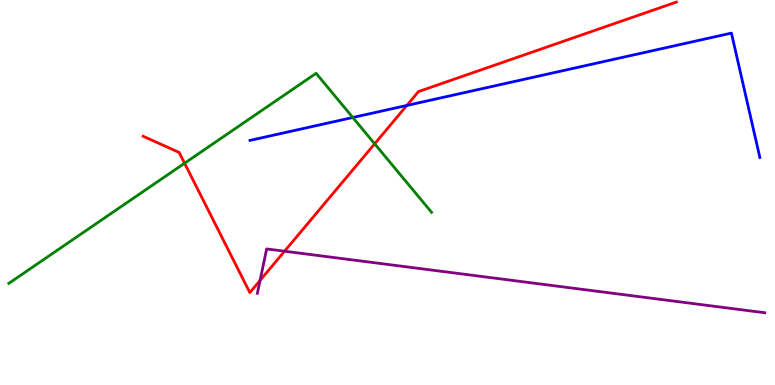[{'lines': ['blue', 'red'], 'intersections': [{'x': 5.25, 'y': 7.26}]}, {'lines': ['green', 'red'], 'intersections': [{'x': 2.38, 'y': 5.76}, {'x': 4.83, 'y': 6.26}]}, {'lines': ['purple', 'red'], 'intersections': [{'x': 3.36, 'y': 2.72}, {'x': 3.67, 'y': 3.47}]}, {'lines': ['blue', 'green'], 'intersections': [{'x': 4.55, 'y': 6.95}]}, {'lines': ['blue', 'purple'], 'intersections': []}, {'lines': ['green', 'purple'], 'intersections': []}]